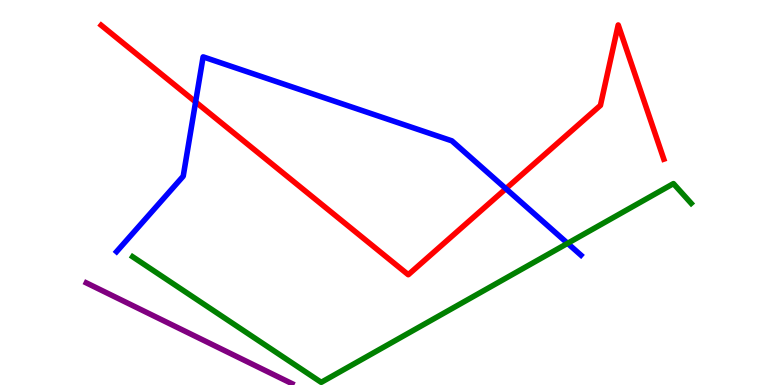[{'lines': ['blue', 'red'], 'intersections': [{'x': 2.52, 'y': 7.35}, {'x': 6.53, 'y': 5.1}]}, {'lines': ['green', 'red'], 'intersections': []}, {'lines': ['purple', 'red'], 'intersections': []}, {'lines': ['blue', 'green'], 'intersections': [{'x': 7.32, 'y': 3.68}]}, {'lines': ['blue', 'purple'], 'intersections': []}, {'lines': ['green', 'purple'], 'intersections': []}]